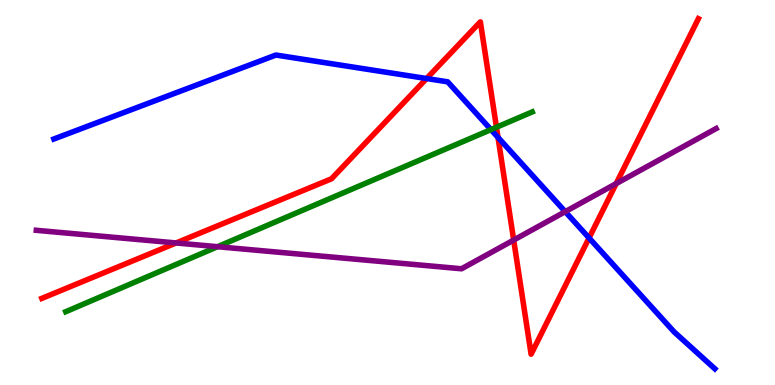[{'lines': ['blue', 'red'], 'intersections': [{'x': 5.5, 'y': 7.96}, {'x': 6.43, 'y': 6.43}, {'x': 7.6, 'y': 3.82}]}, {'lines': ['green', 'red'], 'intersections': [{'x': 6.41, 'y': 6.69}]}, {'lines': ['purple', 'red'], 'intersections': [{'x': 2.27, 'y': 3.69}, {'x': 6.63, 'y': 3.76}, {'x': 7.95, 'y': 5.23}]}, {'lines': ['blue', 'green'], 'intersections': [{'x': 6.33, 'y': 6.63}]}, {'lines': ['blue', 'purple'], 'intersections': [{'x': 7.29, 'y': 4.5}]}, {'lines': ['green', 'purple'], 'intersections': [{'x': 2.81, 'y': 3.59}]}]